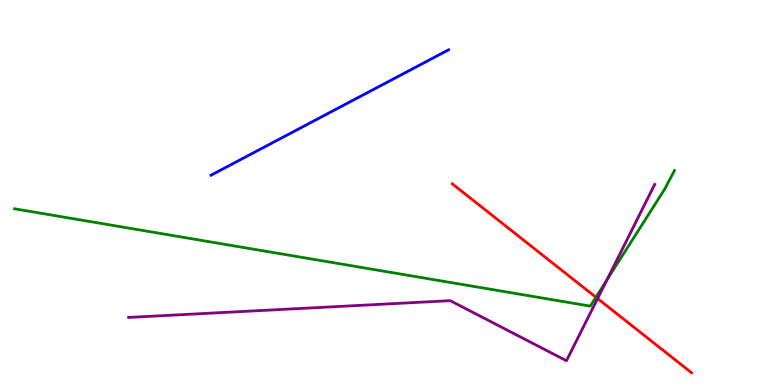[{'lines': ['blue', 'red'], 'intersections': []}, {'lines': ['green', 'red'], 'intersections': [{'x': 7.69, 'y': 2.28}]}, {'lines': ['purple', 'red'], 'intersections': [{'x': 7.71, 'y': 2.25}]}, {'lines': ['blue', 'green'], 'intersections': []}, {'lines': ['blue', 'purple'], 'intersections': []}, {'lines': ['green', 'purple'], 'intersections': [{'x': 7.83, 'y': 2.72}]}]